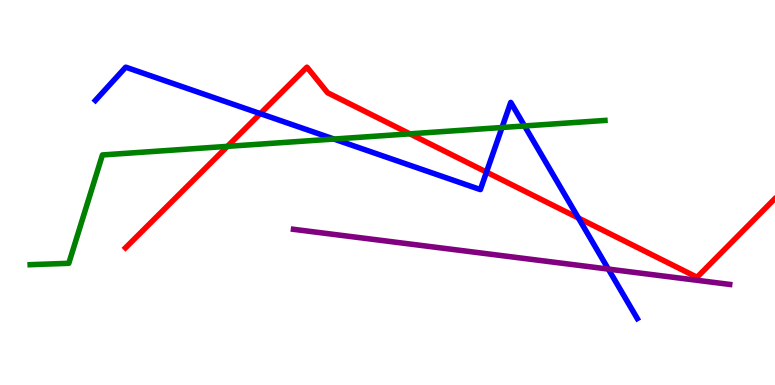[{'lines': ['blue', 'red'], 'intersections': [{'x': 3.36, 'y': 7.05}, {'x': 6.28, 'y': 5.53}, {'x': 7.46, 'y': 4.34}]}, {'lines': ['green', 'red'], 'intersections': [{'x': 2.93, 'y': 6.2}, {'x': 5.29, 'y': 6.52}]}, {'lines': ['purple', 'red'], 'intersections': []}, {'lines': ['blue', 'green'], 'intersections': [{'x': 4.31, 'y': 6.39}, {'x': 6.48, 'y': 6.69}, {'x': 6.77, 'y': 6.73}]}, {'lines': ['blue', 'purple'], 'intersections': [{'x': 7.85, 'y': 3.01}]}, {'lines': ['green', 'purple'], 'intersections': []}]